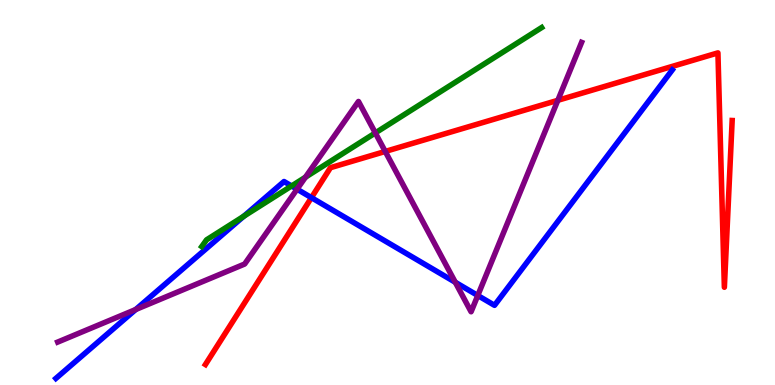[{'lines': ['blue', 'red'], 'intersections': [{'x': 4.02, 'y': 4.87}]}, {'lines': ['green', 'red'], 'intersections': []}, {'lines': ['purple', 'red'], 'intersections': [{'x': 4.97, 'y': 6.07}, {'x': 7.2, 'y': 7.39}]}, {'lines': ['blue', 'green'], 'intersections': [{'x': 3.15, 'y': 4.38}, {'x': 3.76, 'y': 5.17}]}, {'lines': ['blue', 'purple'], 'intersections': [{'x': 1.75, 'y': 1.96}, {'x': 3.83, 'y': 5.09}, {'x': 5.87, 'y': 2.67}, {'x': 6.16, 'y': 2.32}]}, {'lines': ['green', 'purple'], 'intersections': [{'x': 3.94, 'y': 5.4}, {'x': 4.84, 'y': 6.55}]}]